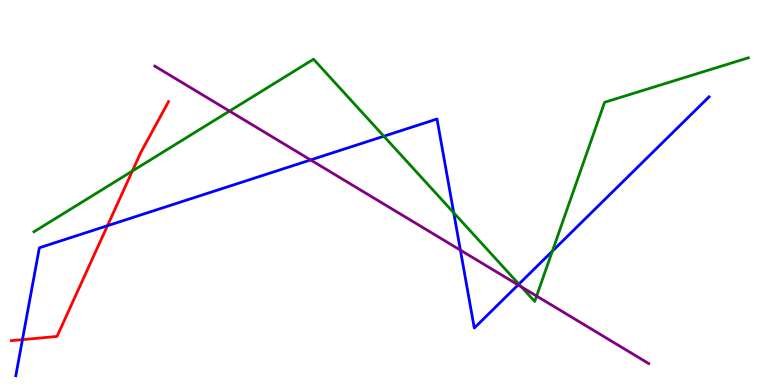[{'lines': ['blue', 'red'], 'intersections': [{'x': 0.29, 'y': 1.18}, {'x': 1.39, 'y': 4.14}]}, {'lines': ['green', 'red'], 'intersections': [{'x': 1.71, 'y': 5.56}]}, {'lines': ['purple', 'red'], 'intersections': []}, {'lines': ['blue', 'green'], 'intersections': [{'x': 4.95, 'y': 6.46}, {'x': 5.85, 'y': 4.47}, {'x': 6.7, 'y': 2.62}, {'x': 7.13, 'y': 3.48}]}, {'lines': ['blue', 'purple'], 'intersections': [{'x': 4.01, 'y': 5.85}, {'x': 5.94, 'y': 3.5}, {'x': 6.69, 'y': 2.6}]}, {'lines': ['green', 'purple'], 'intersections': [{'x': 2.96, 'y': 7.11}, {'x': 6.73, 'y': 2.55}, {'x': 6.92, 'y': 2.31}]}]